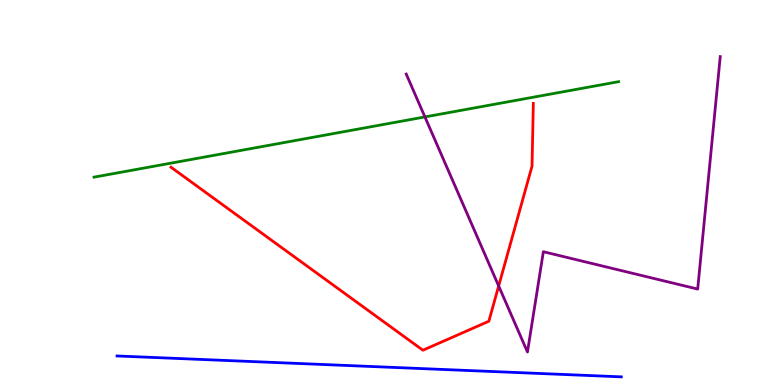[{'lines': ['blue', 'red'], 'intersections': []}, {'lines': ['green', 'red'], 'intersections': []}, {'lines': ['purple', 'red'], 'intersections': [{'x': 6.43, 'y': 2.57}]}, {'lines': ['blue', 'green'], 'intersections': []}, {'lines': ['blue', 'purple'], 'intersections': []}, {'lines': ['green', 'purple'], 'intersections': [{'x': 5.48, 'y': 6.96}]}]